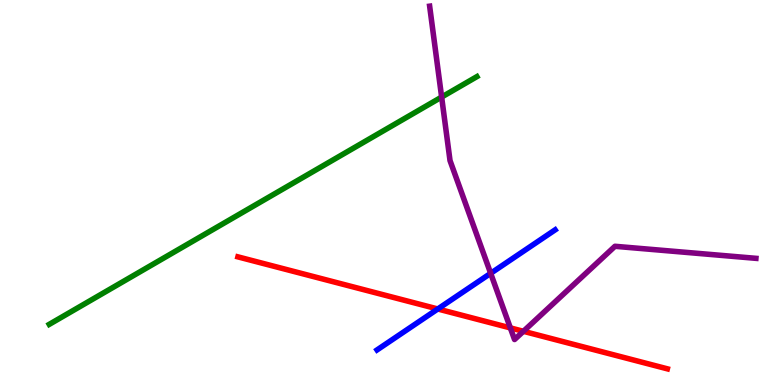[{'lines': ['blue', 'red'], 'intersections': [{'x': 5.65, 'y': 1.97}]}, {'lines': ['green', 'red'], 'intersections': []}, {'lines': ['purple', 'red'], 'intersections': [{'x': 6.59, 'y': 1.48}, {'x': 6.75, 'y': 1.39}]}, {'lines': ['blue', 'green'], 'intersections': []}, {'lines': ['blue', 'purple'], 'intersections': [{'x': 6.33, 'y': 2.9}]}, {'lines': ['green', 'purple'], 'intersections': [{'x': 5.7, 'y': 7.48}]}]